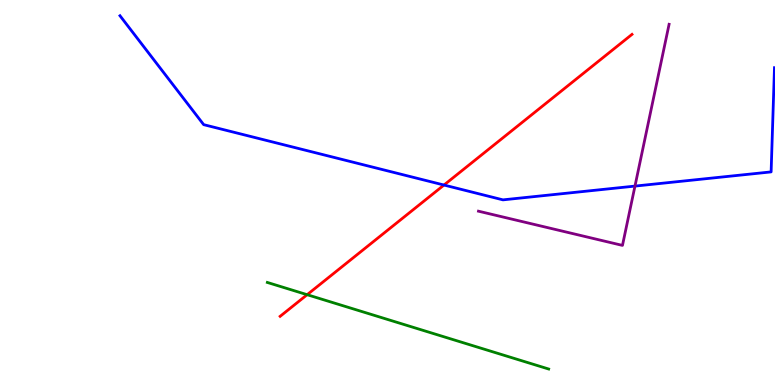[{'lines': ['blue', 'red'], 'intersections': [{'x': 5.73, 'y': 5.19}]}, {'lines': ['green', 'red'], 'intersections': [{'x': 3.96, 'y': 2.35}]}, {'lines': ['purple', 'red'], 'intersections': []}, {'lines': ['blue', 'green'], 'intersections': []}, {'lines': ['blue', 'purple'], 'intersections': [{'x': 8.19, 'y': 5.17}]}, {'lines': ['green', 'purple'], 'intersections': []}]